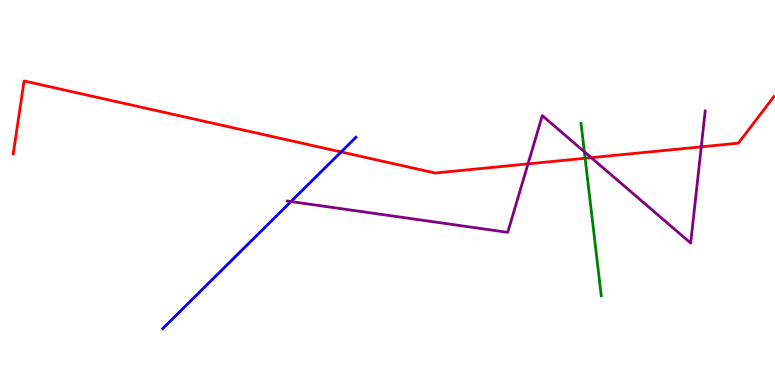[{'lines': ['blue', 'red'], 'intersections': [{'x': 4.4, 'y': 6.05}]}, {'lines': ['green', 'red'], 'intersections': [{'x': 7.55, 'y': 5.89}]}, {'lines': ['purple', 'red'], 'intersections': [{'x': 6.81, 'y': 5.74}, {'x': 7.63, 'y': 5.9}, {'x': 9.05, 'y': 6.19}]}, {'lines': ['blue', 'green'], 'intersections': []}, {'lines': ['blue', 'purple'], 'intersections': [{'x': 3.76, 'y': 4.76}]}, {'lines': ['green', 'purple'], 'intersections': [{'x': 7.54, 'y': 6.06}]}]